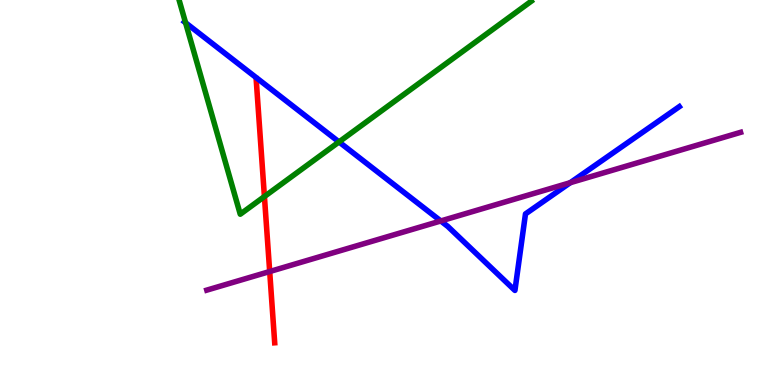[{'lines': ['blue', 'red'], 'intersections': []}, {'lines': ['green', 'red'], 'intersections': [{'x': 3.41, 'y': 4.9}]}, {'lines': ['purple', 'red'], 'intersections': [{'x': 3.48, 'y': 2.95}]}, {'lines': ['blue', 'green'], 'intersections': [{'x': 2.39, 'y': 9.41}, {'x': 4.37, 'y': 6.31}]}, {'lines': ['blue', 'purple'], 'intersections': [{'x': 5.69, 'y': 4.26}, {'x': 7.36, 'y': 5.25}]}, {'lines': ['green', 'purple'], 'intersections': []}]